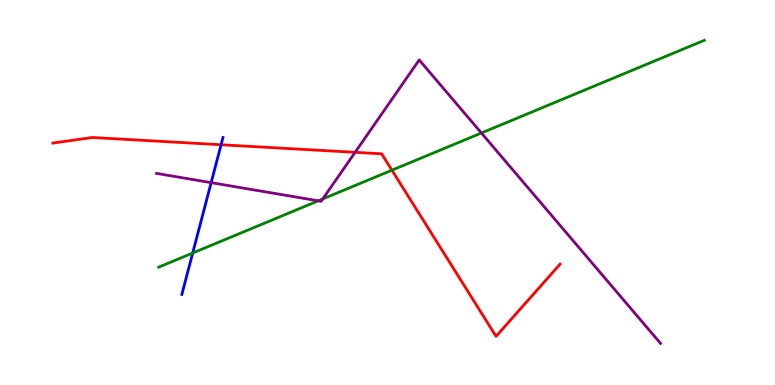[{'lines': ['blue', 'red'], 'intersections': [{'x': 2.85, 'y': 6.24}]}, {'lines': ['green', 'red'], 'intersections': [{'x': 5.06, 'y': 5.58}]}, {'lines': ['purple', 'red'], 'intersections': [{'x': 4.58, 'y': 6.04}]}, {'lines': ['blue', 'green'], 'intersections': [{'x': 2.49, 'y': 3.43}]}, {'lines': ['blue', 'purple'], 'intersections': [{'x': 2.72, 'y': 5.26}]}, {'lines': ['green', 'purple'], 'intersections': [{'x': 4.11, 'y': 4.78}, {'x': 4.16, 'y': 4.83}, {'x': 6.21, 'y': 6.55}]}]